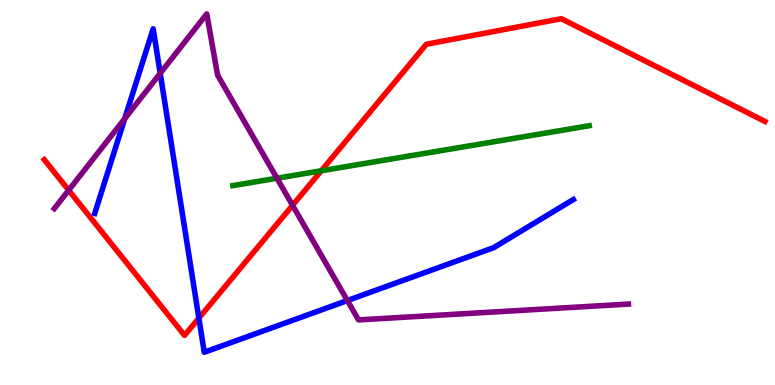[{'lines': ['blue', 'red'], 'intersections': [{'x': 2.57, 'y': 1.74}]}, {'lines': ['green', 'red'], 'intersections': [{'x': 4.15, 'y': 5.56}]}, {'lines': ['purple', 'red'], 'intersections': [{'x': 0.886, 'y': 5.06}, {'x': 3.77, 'y': 4.67}]}, {'lines': ['blue', 'green'], 'intersections': []}, {'lines': ['blue', 'purple'], 'intersections': [{'x': 1.61, 'y': 6.92}, {'x': 2.07, 'y': 8.1}, {'x': 4.48, 'y': 2.19}]}, {'lines': ['green', 'purple'], 'intersections': [{'x': 3.57, 'y': 5.37}]}]